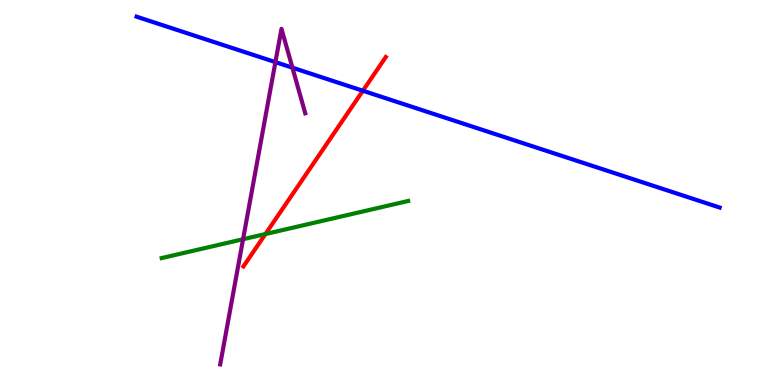[{'lines': ['blue', 'red'], 'intersections': [{'x': 4.68, 'y': 7.64}]}, {'lines': ['green', 'red'], 'intersections': [{'x': 3.42, 'y': 3.92}]}, {'lines': ['purple', 'red'], 'intersections': []}, {'lines': ['blue', 'green'], 'intersections': []}, {'lines': ['blue', 'purple'], 'intersections': [{'x': 3.55, 'y': 8.39}, {'x': 3.77, 'y': 8.24}]}, {'lines': ['green', 'purple'], 'intersections': [{'x': 3.14, 'y': 3.79}]}]